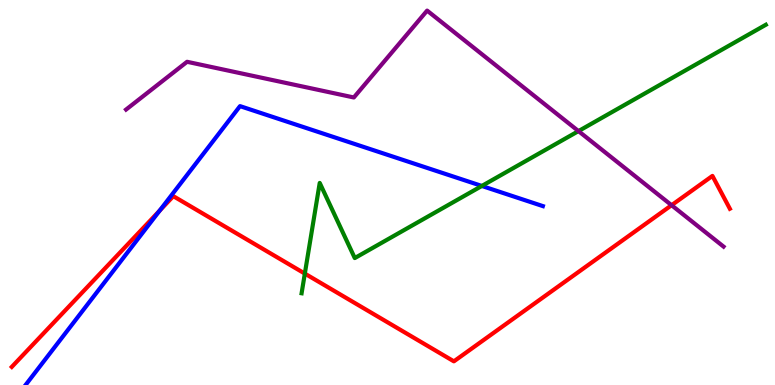[{'lines': ['blue', 'red'], 'intersections': [{'x': 2.06, 'y': 4.53}]}, {'lines': ['green', 'red'], 'intersections': [{'x': 3.93, 'y': 2.89}]}, {'lines': ['purple', 'red'], 'intersections': [{'x': 8.67, 'y': 4.67}]}, {'lines': ['blue', 'green'], 'intersections': [{'x': 6.22, 'y': 5.17}]}, {'lines': ['blue', 'purple'], 'intersections': []}, {'lines': ['green', 'purple'], 'intersections': [{'x': 7.46, 'y': 6.59}]}]